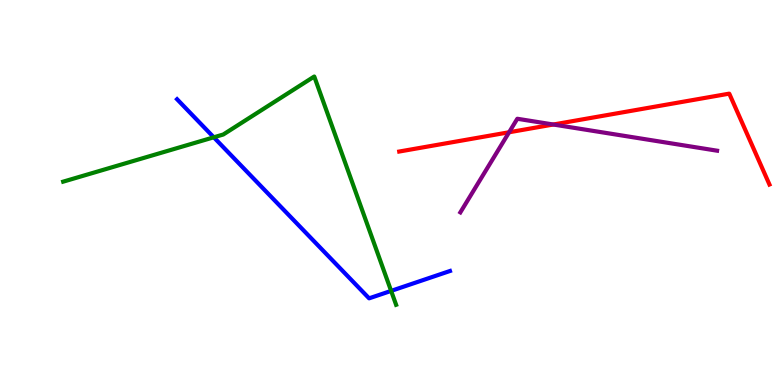[{'lines': ['blue', 'red'], 'intersections': []}, {'lines': ['green', 'red'], 'intersections': []}, {'lines': ['purple', 'red'], 'intersections': [{'x': 6.57, 'y': 6.56}, {'x': 7.14, 'y': 6.77}]}, {'lines': ['blue', 'green'], 'intersections': [{'x': 2.76, 'y': 6.43}, {'x': 5.05, 'y': 2.44}]}, {'lines': ['blue', 'purple'], 'intersections': []}, {'lines': ['green', 'purple'], 'intersections': []}]